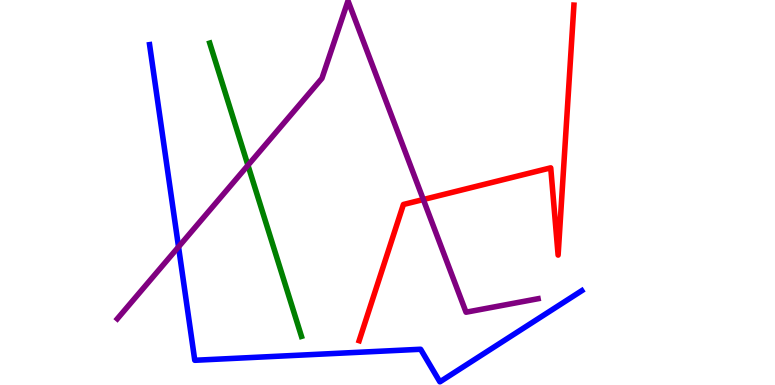[{'lines': ['blue', 'red'], 'intersections': []}, {'lines': ['green', 'red'], 'intersections': []}, {'lines': ['purple', 'red'], 'intersections': [{'x': 5.46, 'y': 4.82}]}, {'lines': ['blue', 'green'], 'intersections': []}, {'lines': ['blue', 'purple'], 'intersections': [{'x': 2.3, 'y': 3.59}]}, {'lines': ['green', 'purple'], 'intersections': [{'x': 3.2, 'y': 5.71}]}]